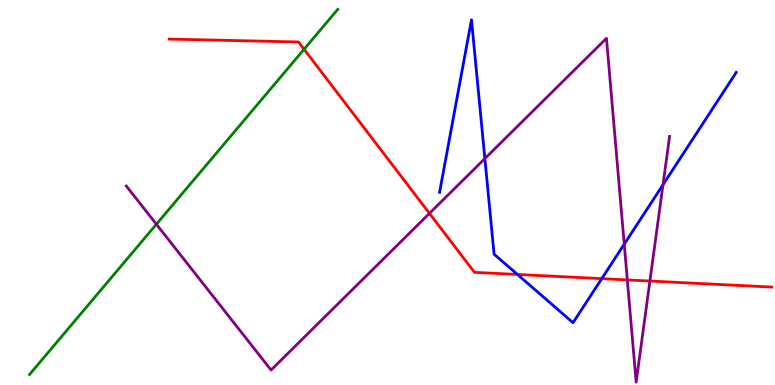[{'lines': ['blue', 'red'], 'intersections': [{'x': 6.68, 'y': 2.87}, {'x': 7.76, 'y': 2.76}]}, {'lines': ['green', 'red'], 'intersections': [{'x': 3.92, 'y': 8.72}]}, {'lines': ['purple', 'red'], 'intersections': [{'x': 5.54, 'y': 4.46}, {'x': 8.09, 'y': 2.73}, {'x': 8.39, 'y': 2.7}]}, {'lines': ['blue', 'green'], 'intersections': []}, {'lines': ['blue', 'purple'], 'intersections': [{'x': 6.26, 'y': 5.88}, {'x': 8.05, 'y': 3.66}, {'x': 8.55, 'y': 5.2}]}, {'lines': ['green', 'purple'], 'intersections': [{'x': 2.02, 'y': 4.18}]}]